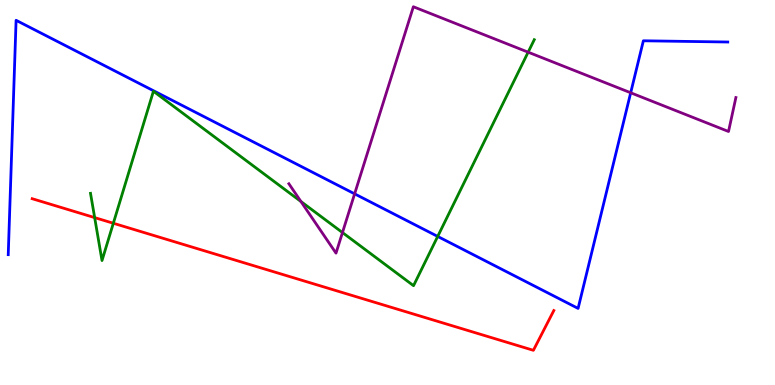[{'lines': ['blue', 'red'], 'intersections': []}, {'lines': ['green', 'red'], 'intersections': [{'x': 1.22, 'y': 4.35}, {'x': 1.46, 'y': 4.2}]}, {'lines': ['purple', 'red'], 'intersections': []}, {'lines': ['blue', 'green'], 'intersections': [{'x': 5.65, 'y': 3.86}]}, {'lines': ['blue', 'purple'], 'intersections': [{'x': 4.58, 'y': 4.97}, {'x': 8.14, 'y': 7.59}]}, {'lines': ['green', 'purple'], 'intersections': [{'x': 3.88, 'y': 4.77}, {'x': 4.42, 'y': 3.96}, {'x': 6.81, 'y': 8.64}]}]